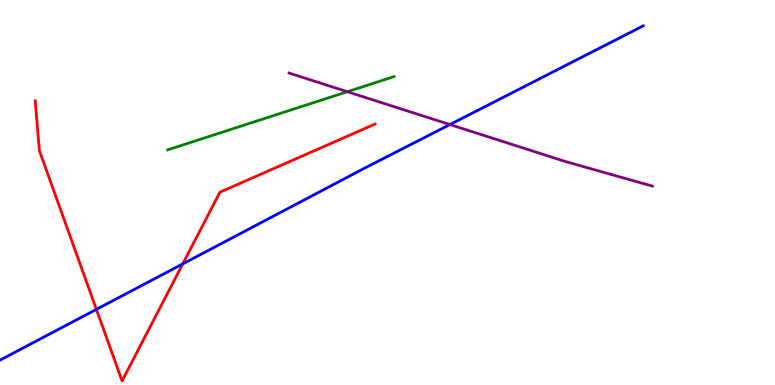[{'lines': ['blue', 'red'], 'intersections': [{'x': 1.24, 'y': 1.96}, {'x': 2.36, 'y': 3.15}]}, {'lines': ['green', 'red'], 'intersections': []}, {'lines': ['purple', 'red'], 'intersections': []}, {'lines': ['blue', 'green'], 'intersections': []}, {'lines': ['blue', 'purple'], 'intersections': [{'x': 5.81, 'y': 6.76}]}, {'lines': ['green', 'purple'], 'intersections': [{'x': 4.48, 'y': 7.62}]}]